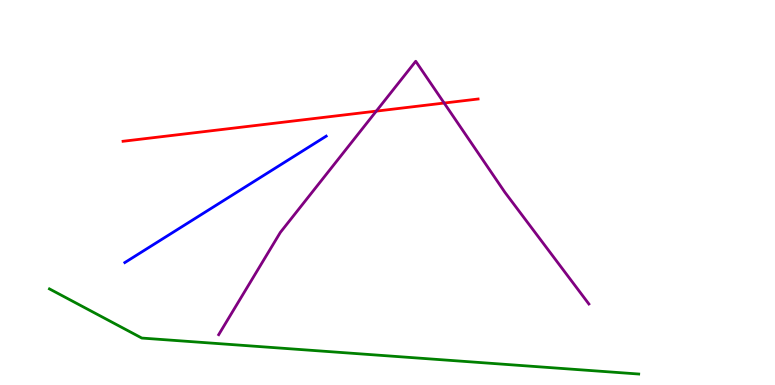[{'lines': ['blue', 'red'], 'intersections': []}, {'lines': ['green', 'red'], 'intersections': []}, {'lines': ['purple', 'red'], 'intersections': [{'x': 4.86, 'y': 7.11}, {'x': 5.73, 'y': 7.32}]}, {'lines': ['blue', 'green'], 'intersections': []}, {'lines': ['blue', 'purple'], 'intersections': []}, {'lines': ['green', 'purple'], 'intersections': []}]